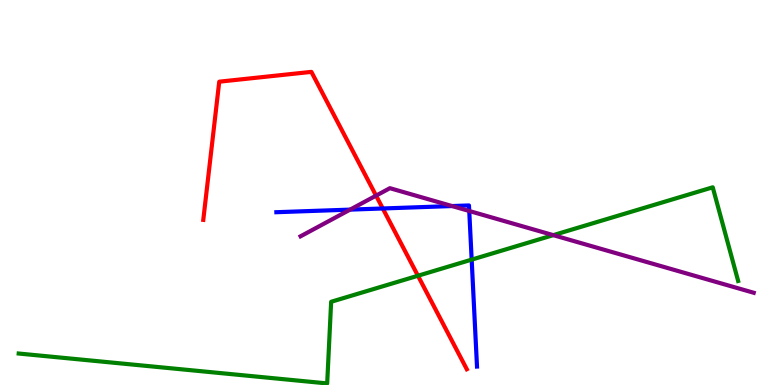[{'lines': ['blue', 'red'], 'intersections': [{'x': 4.94, 'y': 4.59}]}, {'lines': ['green', 'red'], 'intersections': [{'x': 5.39, 'y': 2.84}]}, {'lines': ['purple', 'red'], 'intersections': [{'x': 4.85, 'y': 4.92}]}, {'lines': ['blue', 'green'], 'intersections': [{'x': 6.09, 'y': 3.26}]}, {'lines': ['blue', 'purple'], 'intersections': [{'x': 4.52, 'y': 4.56}, {'x': 5.83, 'y': 4.65}, {'x': 6.05, 'y': 4.52}]}, {'lines': ['green', 'purple'], 'intersections': [{'x': 7.14, 'y': 3.89}]}]